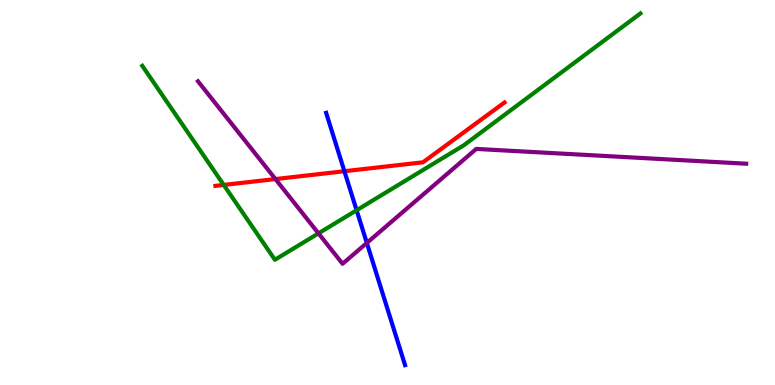[{'lines': ['blue', 'red'], 'intersections': [{'x': 4.44, 'y': 5.55}]}, {'lines': ['green', 'red'], 'intersections': [{'x': 2.89, 'y': 5.2}]}, {'lines': ['purple', 'red'], 'intersections': [{'x': 3.55, 'y': 5.35}]}, {'lines': ['blue', 'green'], 'intersections': [{'x': 4.6, 'y': 4.54}]}, {'lines': ['blue', 'purple'], 'intersections': [{'x': 4.73, 'y': 3.69}]}, {'lines': ['green', 'purple'], 'intersections': [{'x': 4.11, 'y': 3.94}]}]